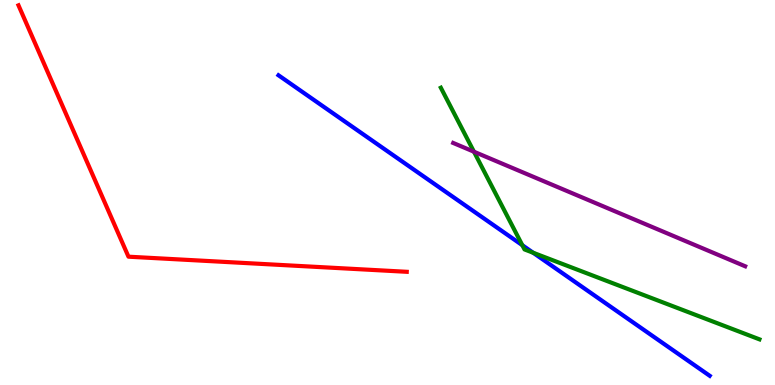[{'lines': ['blue', 'red'], 'intersections': []}, {'lines': ['green', 'red'], 'intersections': []}, {'lines': ['purple', 'red'], 'intersections': []}, {'lines': ['blue', 'green'], 'intersections': [{'x': 6.74, 'y': 3.63}, {'x': 6.88, 'y': 3.44}]}, {'lines': ['blue', 'purple'], 'intersections': []}, {'lines': ['green', 'purple'], 'intersections': [{'x': 6.12, 'y': 6.06}]}]